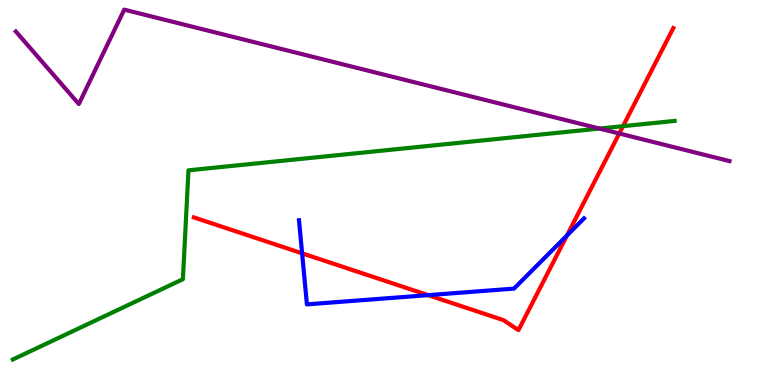[{'lines': ['blue', 'red'], 'intersections': [{'x': 3.9, 'y': 3.42}, {'x': 5.52, 'y': 2.33}, {'x': 7.32, 'y': 3.88}]}, {'lines': ['green', 'red'], 'intersections': [{'x': 8.04, 'y': 6.72}]}, {'lines': ['purple', 'red'], 'intersections': [{'x': 7.99, 'y': 6.53}]}, {'lines': ['blue', 'green'], 'intersections': []}, {'lines': ['blue', 'purple'], 'intersections': []}, {'lines': ['green', 'purple'], 'intersections': [{'x': 7.74, 'y': 6.66}]}]